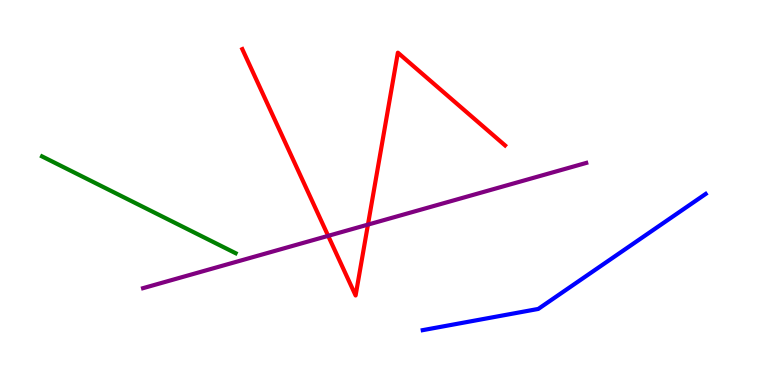[{'lines': ['blue', 'red'], 'intersections': []}, {'lines': ['green', 'red'], 'intersections': []}, {'lines': ['purple', 'red'], 'intersections': [{'x': 4.23, 'y': 3.87}, {'x': 4.75, 'y': 4.17}]}, {'lines': ['blue', 'green'], 'intersections': []}, {'lines': ['blue', 'purple'], 'intersections': []}, {'lines': ['green', 'purple'], 'intersections': []}]